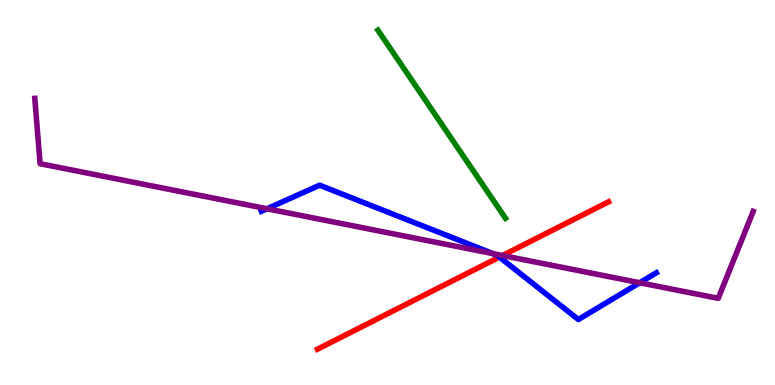[{'lines': ['blue', 'red'], 'intersections': [{'x': 6.44, 'y': 3.32}]}, {'lines': ['green', 'red'], 'intersections': []}, {'lines': ['purple', 'red'], 'intersections': [{'x': 6.48, 'y': 3.36}]}, {'lines': ['blue', 'green'], 'intersections': []}, {'lines': ['blue', 'purple'], 'intersections': [{'x': 3.45, 'y': 4.58}, {'x': 6.36, 'y': 3.41}, {'x': 8.25, 'y': 2.66}]}, {'lines': ['green', 'purple'], 'intersections': []}]